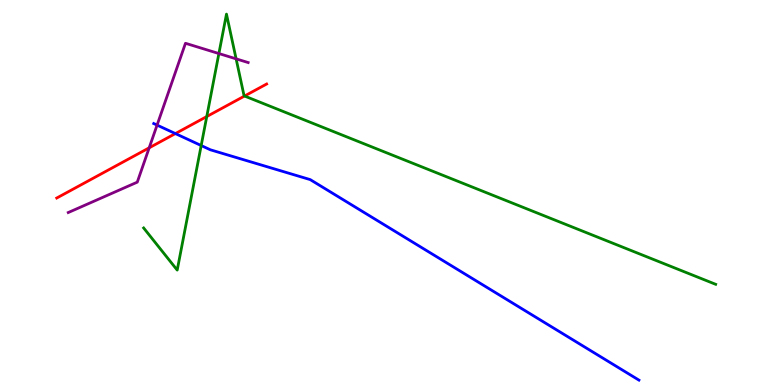[{'lines': ['blue', 'red'], 'intersections': [{'x': 2.26, 'y': 6.53}]}, {'lines': ['green', 'red'], 'intersections': [{'x': 2.67, 'y': 6.97}, {'x': 3.16, 'y': 7.51}]}, {'lines': ['purple', 'red'], 'intersections': [{'x': 1.93, 'y': 6.16}]}, {'lines': ['blue', 'green'], 'intersections': [{'x': 2.6, 'y': 6.22}]}, {'lines': ['blue', 'purple'], 'intersections': [{'x': 2.03, 'y': 6.75}]}, {'lines': ['green', 'purple'], 'intersections': [{'x': 2.82, 'y': 8.61}, {'x': 3.05, 'y': 8.47}]}]